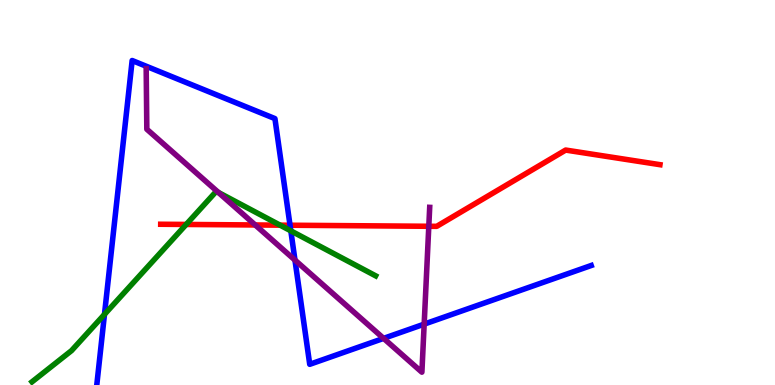[{'lines': ['blue', 'red'], 'intersections': [{'x': 3.74, 'y': 4.15}]}, {'lines': ['green', 'red'], 'intersections': [{'x': 2.4, 'y': 4.17}, {'x': 3.61, 'y': 4.15}]}, {'lines': ['purple', 'red'], 'intersections': [{'x': 3.29, 'y': 4.16}, {'x': 5.53, 'y': 4.12}]}, {'lines': ['blue', 'green'], 'intersections': [{'x': 1.35, 'y': 1.83}, {'x': 3.75, 'y': 4.0}]}, {'lines': ['blue', 'purple'], 'intersections': [{'x': 3.81, 'y': 3.24}, {'x': 4.95, 'y': 1.21}, {'x': 5.47, 'y': 1.58}]}, {'lines': ['green', 'purple'], 'intersections': [{'x': 2.82, 'y': 5.0}]}]